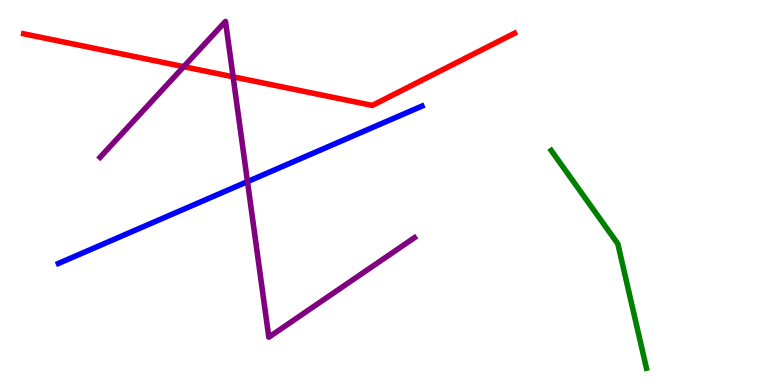[{'lines': ['blue', 'red'], 'intersections': []}, {'lines': ['green', 'red'], 'intersections': []}, {'lines': ['purple', 'red'], 'intersections': [{'x': 2.37, 'y': 8.27}, {'x': 3.01, 'y': 8.0}]}, {'lines': ['blue', 'green'], 'intersections': []}, {'lines': ['blue', 'purple'], 'intersections': [{'x': 3.19, 'y': 5.28}]}, {'lines': ['green', 'purple'], 'intersections': []}]